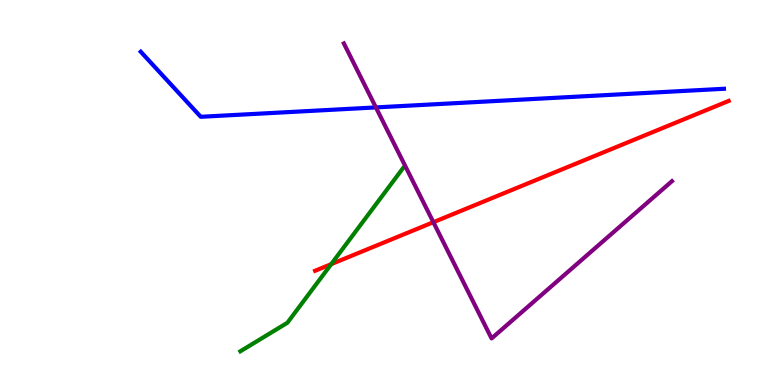[{'lines': ['blue', 'red'], 'intersections': []}, {'lines': ['green', 'red'], 'intersections': [{'x': 4.27, 'y': 3.14}]}, {'lines': ['purple', 'red'], 'intersections': [{'x': 5.59, 'y': 4.23}]}, {'lines': ['blue', 'green'], 'intersections': []}, {'lines': ['blue', 'purple'], 'intersections': [{'x': 4.85, 'y': 7.21}]}, {'lines': ['green', 'purple'], 'intersections': []}]